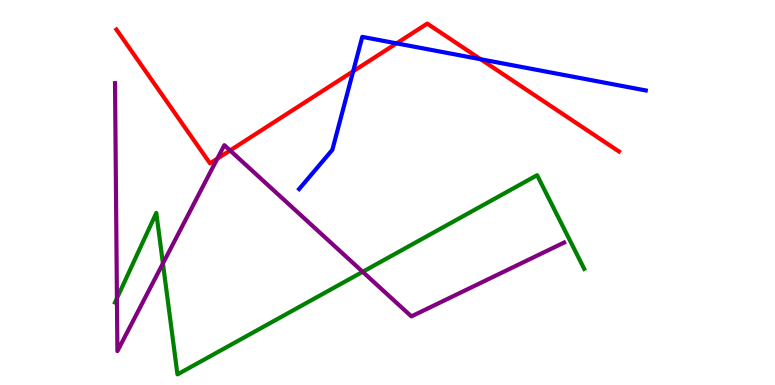[{'lines': ['blue', 'red'], 'intersections': [{'x': 4.56, 'y': 8.15}, {'x': 5.12, 'y': 8.87}, {'x': 6.2, 'y': 8.46}]}, {'lines': ['green', 'red'], 'intersections': []}, {'lines': ['purple', 'red'], 'intersections': [{'x': 2.8, 'y': 5.88}, {'x': 2.97, 'y': 6.09}]}, {'lines': ['blue', 'green'], 'intersections': []}, {'lines': ['blue', 'purple'], 'intersections': []}, {'lines': ['green', 'purple'], 'intersections': [{'x': 1.51, 'y': 2.25}, {'x': 2.1, 'y': 3.16}, {'x': 4.68, 'y': 2.94}]}]